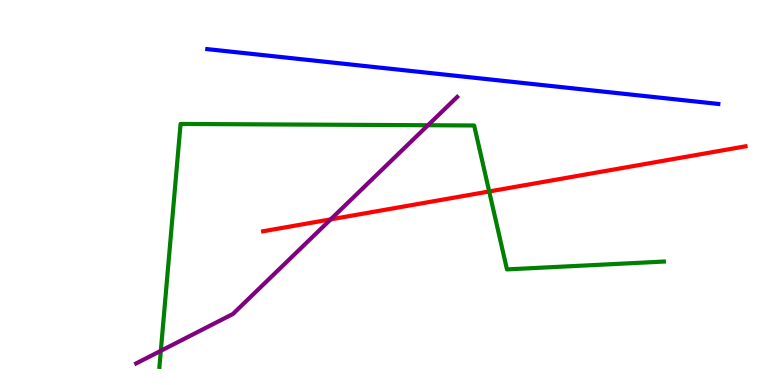[{'lines': ['blue', 'red'], 'intersections': []}, {'lines': ['green', 'red'], 'intersections': [{'x': 6.31, 'y': 5.03}]}, {'lines': ['purple', 'red'], 'intersections': [{'x': 4.27, 'y': 4.3}]}, {'lines': ['blue', 'green'], 'intersections': []}, {'lines': ['blue', 'purple'], 'intersections': []}, {'lines': ['green', 'purple'], 'intersections': [{'x': 2.08, 'y': 0.888}, {'x': 5.52, 'y': 6.75}]}]